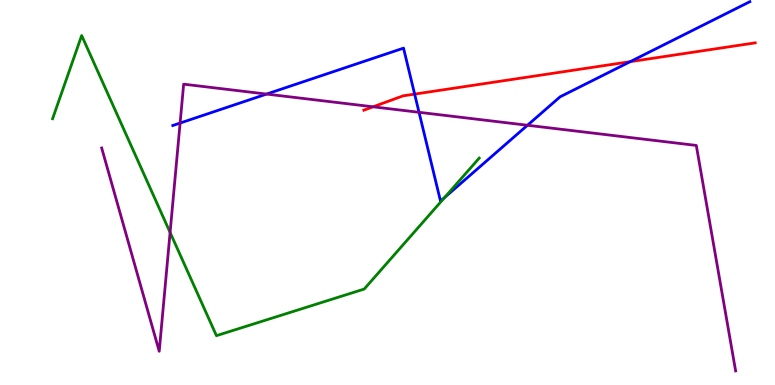[{'lines': ['blue', 'red'], 'intersections': [{'x': 5.35, 'y': 7.56}, {'x': 8.13, 'y': 8.4}]}, {'lines': ['green', 'red'], 'intersections': []}, {'lines': ['purple', 'red'], 'intersections': [{'x': 4.81, 'y': 7.23}]}, {'lines': ['blue', 'green'], 'intersections': [{'x': 5.74, 'y': 4.87}]}, {'lines': ['blue', 'purple'], 'intersections': [{'x': 2.32, 'y': 6.8}, {'x': 3.44, 'y': 7.56}, {'x': 5.41, 'y': 7.08}, {'x': 6.81, 'y': 6.75}]}, {'lines': ['green', 'purple'], 'intersections': [{'x': 2.19, 'y': 3.96}]}]